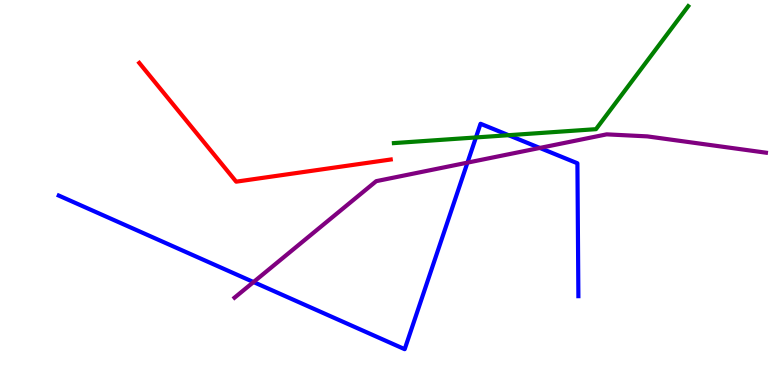[{'lines': ['blue', 'red'], 'intersections': []}, {'lines': ['green', 'red'], 'intersections': []}, {'lines': ['purple', 'red'], 'intersections': []}, {'lines': ['blue', 'green'], 'intersections': [{'x': 6.14, 'y': 6.43}, {'x': 6.56, 'y': 6.49}]}, {'lines': ['blue', 'purple'], 'intersections': [{'x': 3.27, 'y': 2.67}, {'x': 6.03, 'y': 5.78}, {'x': 6.97, 'y': 6.16}]}, {'lines': ['green', 'purple'], 'intersections': []}]